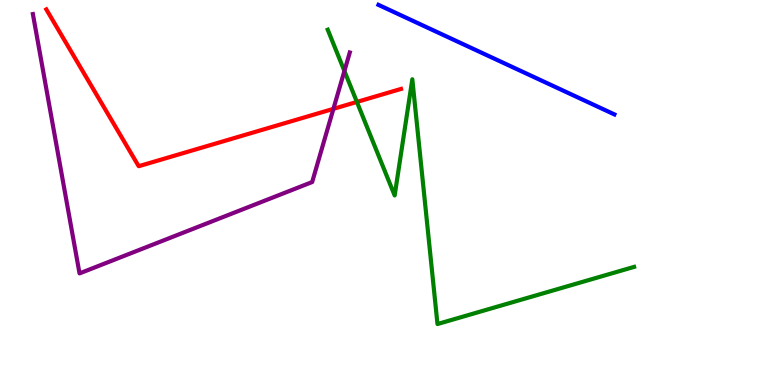[{'lines': ['blue', 'red'], 'intersections': []}, {'lines': ['green', 'red'], 'intersections': [{'x': 4.61, 'y': 7.35}]}, {'lines': ['purple', 'red'], 'intersections': [{'x': 4.3, 'y': 7.17}]}, {'lines': ['blue', 'green'], 'intersections': []}, {'lines': ['blue', 'purple'], 'intersections': []}, {'lines': ['green', 'purple'], 'intersections': [{'x': 4.44, 'y': 8.16}]}]